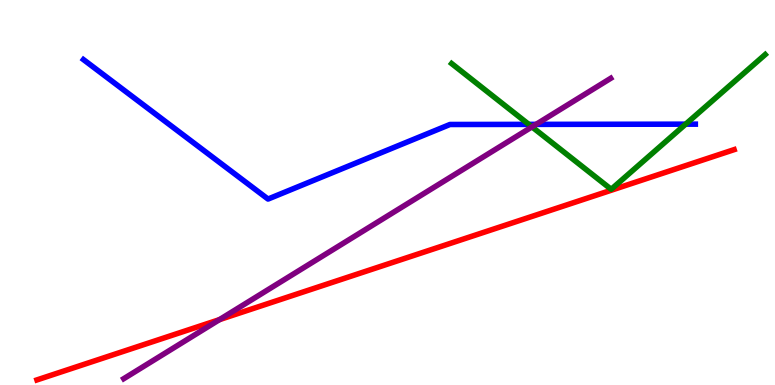[{'lines': ['blue', 'red'], 'intersections': []}, {'lines': ['green', 'red'], 'intersections': []}, {'lines': ['purple', 'red'], 'intersections': [{'x': 2.83, 'y': 1.7}]}, {'lines': ['blue', 'green'], 'intersections': [{'x': 6.82, 'y': 6.77}, {'x': 8.85, 'y': 6.77}]}, {'lines': ['blue', 'purple'], 'intersections': [{'x': 6.92, 'y': 6.77}]}, {'lines': ['green', 'purple'], 'intersections': [{'x': 6.86, 'y': 6.7}]}]